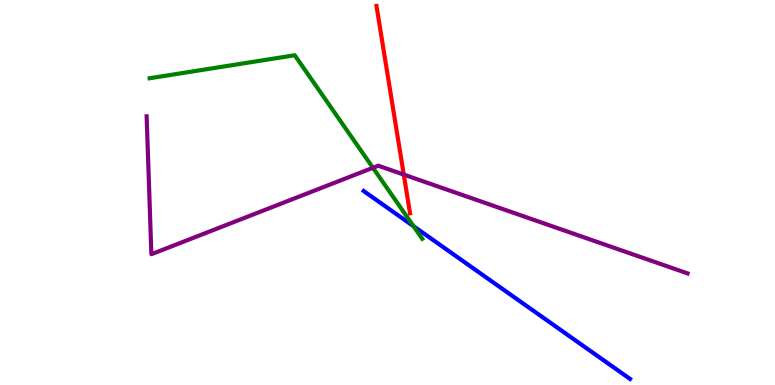[{'lines': ['blue', 'red'], 'intersections': []}, {'lines': ['green', 'red'], 'intersections': []}, {'lines': ['purple', 'red'], 'intersections': [{'x': 5.21, 'y': 5.47}]}, {'lines': ['blue', 'green'], 'intersections': [{'x': 5.34, 'y': 4.12}]}, {'lines': ['blue', 'purple'], 'intersections': []}, {'lines': ['green', 'purple'], 'intersections': [{'x': 4.81, 'y': 5.64}]}]